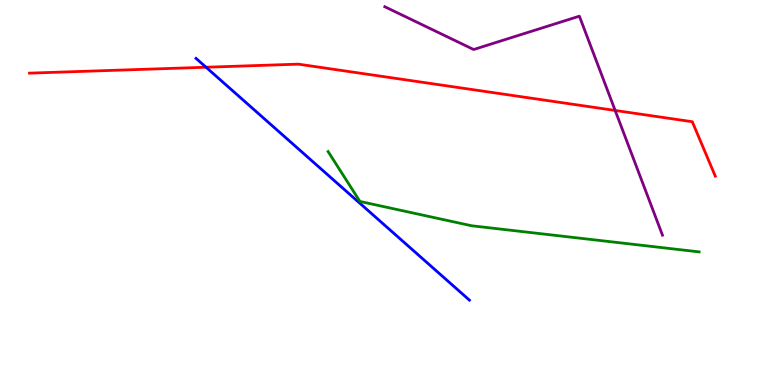[{'lines': ['blue', 'red'], 'intersections': [{'x': 2.66, 'y': 8.25}]}, {'lines': ['green', 'red'], 'intersections': []}, {'lines': ['purple', 'red'], 'intersections': [{'x': 7.94, 'y': 7.13}]}, {'lines': ['blue', 'green'], 'intersections': []}, {'lines': ['blue', 'purple'], 'intersections': []}, {'lines': ['green', 'purple'], 'intersections': []}]